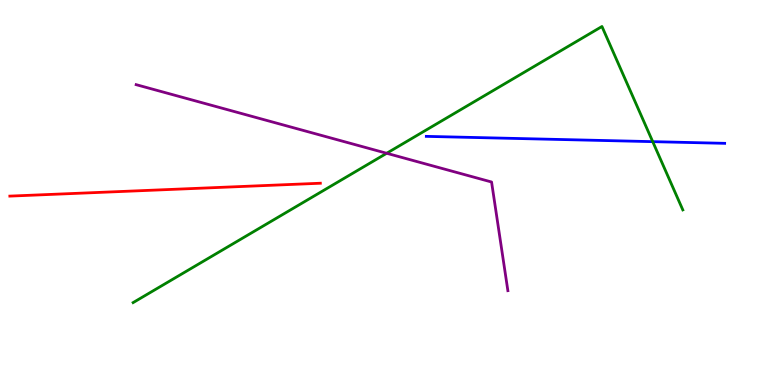[{'lines': ['blue', 'red'], 'intersections': []}, {'lines': ['green', 'red'], 'intersections': []}, {'lines': ['purple', 'red'], 'intersections': []}, {'lines': ['blue', 'green'], 'intersections': [{'x': 8.42, 'y': 6.32}]}, {'lines': ['blue', 'purple'], 'intersections': []}, {'lines': ['green', 'purple'], 'intersections': [{'x': 4.99, 'y': 6.02}]}]